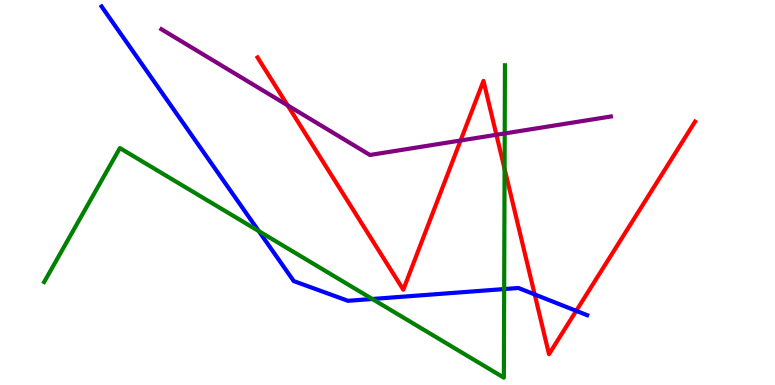[{'lines': ['blue', 'red'], 'intersections': [{'x': 6.9, 'y': 2.35}, {'x': 7.43, 'y': 1.93}]}, {'lines': ['green', 'red'], 'intersections': [{'x': 6.51, 'y': 5.61}]}, {'lines': ['purple', 'red'], 'intersections': [{'x': 3.71, 'y': 7.26}, {'x': 5.94, 'y': 6.35}, {'x': 6.41, 'y': 6.5}]}, {'lines': ['blue', 'green'], 'intersections': [{'x': 3.34, 'y': 4.0}, {'x': 4.8, 'y': 2.23}, {'x': 6.51, 'y': 2.49}]}, {'lines': ['blue', 'purple'], 'intersections': []}, {'lines': ['green', 'purple'], 'intersections': [{'x': 6.51, 'y': 6.53}]}]